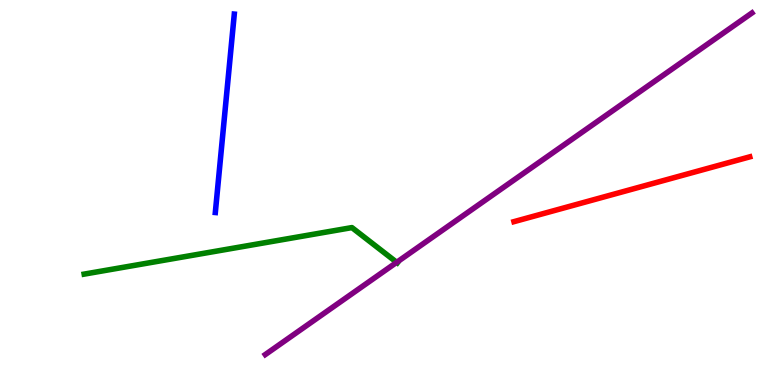[{'lines': ['blue', 'red'], 'intersections': []}, {'lines': ['green', 'red'], 'intersections': []}, {'lines': ['purple', 'red'], 'intersections': []}, {'lines': ['blue', 'green'], 'intersections': []}, {'lines': ['blue', 'purple'], 'intersections': []}, {'lines': ['green', 'purple'], 'intersections': [{'x': 5.12, 'y': 3.19}]}]